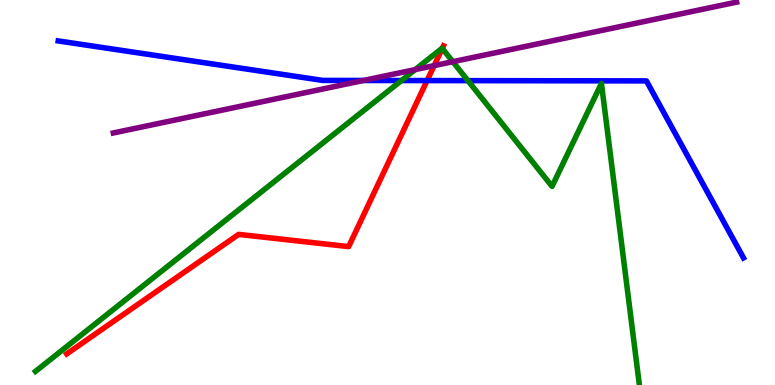[{'lines': ['blue', 'red'], 'intersections': [{'x': 5.51, 'y': 7.91}]}, {'lines': ['green', 'red'], 'intersections': [{'x': 5.71, 'y': 8.74}]}, {'lines': ['purple', 'red'], 'intersections': [{'x': 5.6, 'y': 8.3}]}, {'lines': ['blue', 'green'], 'intersections': [{'x': 5.18, 'y': 7.91}, {'x': 6.04, 'y': 7.91}]}, {'lines': ['blue', 'purple'], 'intersections': [{'x': 4.69, 'y': 7.91}]}, {'lines': ['green', 'purple'], 'intersections': [{'x': 5.36, 'y': 8.19}, {'x': 5.84, 'y': 8.4}]}]